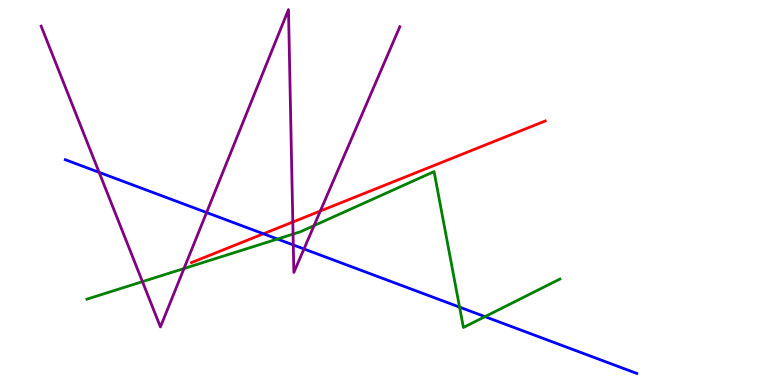[{'lines': ['blue', 'red'], 'intersections': [{'x': 3.4, 'y': 3.93}]}, {'lines': ['green', 'red'], 'intersections': []}, {'lines': ['purple', 'red'], 'intersections': [{'x': 3.78, 'y': 4.23}, {'x': 4.13, 'y': 4.52}]}, {'lines': ['blue', 'green'], 'intersections': [{'x': 3.58, 'y': 3.79}, {'x': 5.93, 'y': 2.02}, {'x': 6.26, 'y': 1.78}]}, {'lines': ['blue', 'purple'], 'intersections': [{'x': 1.28, 'y': 5.52}, {'x': 2.67, 'y': 4.48}, {'x': 3.78, 'y': 3.64}, {'x': 3.92, 'y': 3.53}]}, {'lines': ['green', 'purple'], 'intersections': [{'x': 1.84, 'y': 2.68}, {'x': 2.37, 'y': 3.03}, {'x': 3.78, 'y': 3.92}, {'x': 4.05, 'y': 4.14}]}]